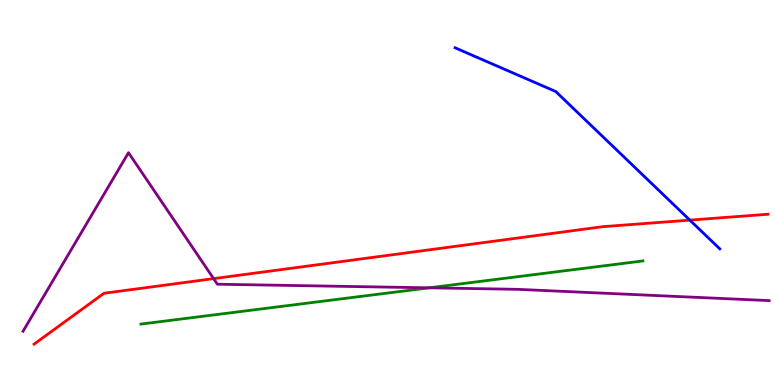[{'lines': ['blue', 'red'], 'intersections': [{'x': 8.9, 'y': 4.28}]}, {'lines': ['green', 'red'], 'intersections': []}, {'lines': ['purple', 'red'], 'intersections': [{'x': 2.76, 'y': 2.76}]}, {'lines': ['blue', 'green'], 'intersections': []}, {'lines': ['blue', 'purple'], 'intersections': []}, {'lines': ['green', 'purple'], 'intersections': [{'x': 5.54, 'y': 2.52}]}]